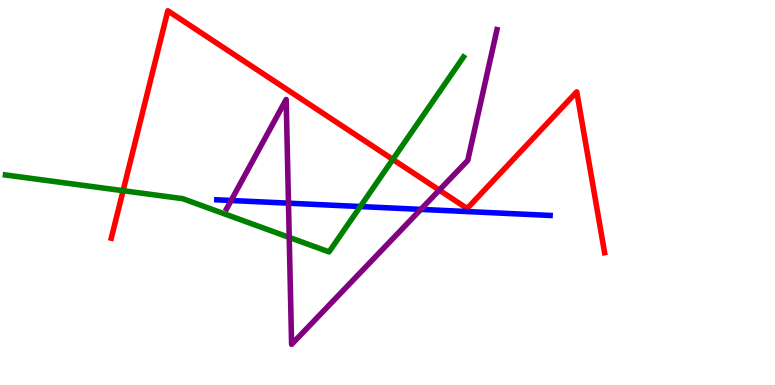[{'lines': ['blue', 'red'], 'intersections': []}, {'lines': ['green', 'red'], 'intersections': [{'x': 1.59, 'y': 5.05}, {'x': 5.07, 'y': 5.86}]}, {'lines': ['purple', 'red'], 'intersections': [{'x': 5.67, 'y': 5.06}]}, {'lines': ['blue', 'green'], 'intersections': [{'x': 4.65, 'y': 4.64}]}, {'lines': ['blue', 'purple'], 'intersections': [{'x': 2.98, 'y': 4.79}, {'x': 3.72, 'y': 4.72}, {'x': 5.43, 'y': 4.56}]}, {'lines': ['green', 'purple'], 'intersections': [{'x': 3.73, 'y': 3.83}]}]